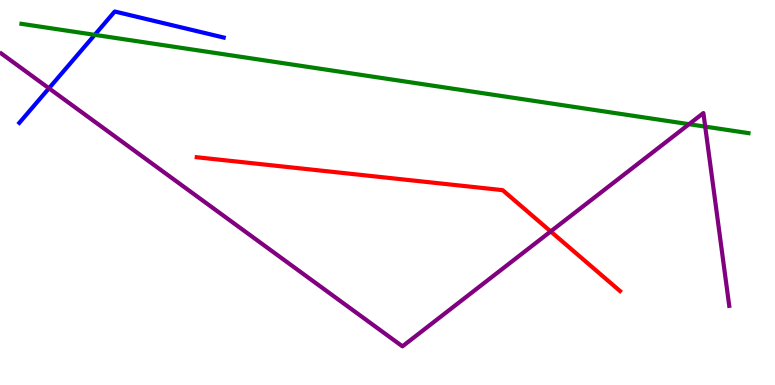[{'lines': ['blue', 'red'], 'intersections': []}, {'lines': ['green', 'red'], 'intersections': []}, {'lines': ['purple', 'red'], 'intersections': [{'x': 7.11, 'y': 3.99}]}, {'lines': ['blue', 'green'], 'intersections': [{'x': 1.22, 'y': 9.09}]}, {'lines': ['blue', 'purple'], 'intersections': [{'x': 0.632, 'y': 7.71}]}, {'lines': ['green', 'purple'], 'intersections': [{'x': 8.89, 'y': 6.77}, {'x': 9.1, 'y': 6.71}]}]